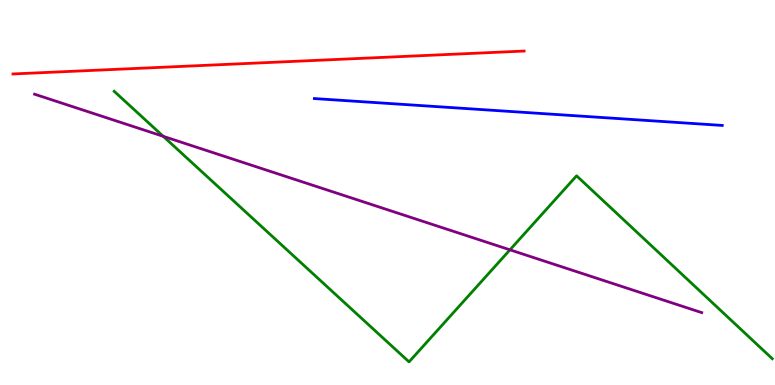[{'lines': ['blue', 'red'], 'intersections': []}, {'lines': ['green', 'red'], 'intersections': []}, {'lines': ['purple', 'red'], 'intersections': []}, {'lines': ['blue', 'green'], 'intersections': []}, {'lines': ['blue', 'purple'], 'intersections': []}, {'lines': ['green', 'purple'], 'intersections': [{'x': 2.11, 'y': 6.46}, {'x': 6.58, 'y': 3.51}]}]